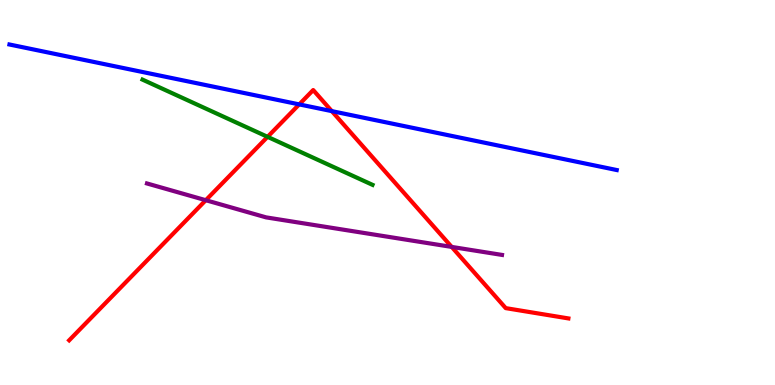[{'lines': ['blue', 'red'], 'intersections': [{'x': 3.86, 'y': 7.29}, {'x': 4.28, 'y': 7.11}]}, {'lines': ['green', 'red'], 'intersections': [{'x': 3.45, 'y': 6.45}]}, {'lines': ['purple', 'red'], 'intersections': [{'x': 2.66, 'y': 4.8}, {'x': 5.83, 'y': 3.59}]}, {'lines': ['blue', 'green'], 'intersections': []}, {'lines': ['blue', 'purple'], 'intersections': []}, {'lines': ['green', 'purple'], 'intersections': []}]